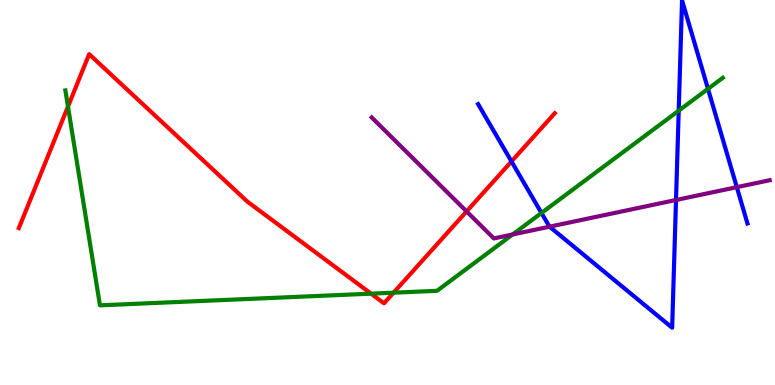[{'lines': ['blue', 'red'], 'intersections': [{'x': 6.6, 'y': 5.81}]}, {'lines': ['green', 'red'], 'intersections': [{'x': 0.877, 'y': 7.23}, {'x': 4.79, 'y': 2.37}, {'x': 5.08, 'y': 2.4}]}, {'lines': ['purple', 'red'], 'intersections': [{'x': 6.02, 'y': 4.51}]}, {'lines': ['blue', 'green'], 'intersections': [{'x': 6.99, 'y': 4.47}, {'x': 8.76, 'y': 7.13}, {'x': 9.14, 'y': 7.69}]}, {'lines': ['blue', 'purple'], 'intersections': [{'x': 7.09, 'y': 4.11}, {'x': 8.72, 'y': 4.81}, {'x': 9.51, 'y': 5.14}]}, {'lines': ['green', 'purple'], 'intersections': [{'x': 6.61, 'y': 3.91}]}]